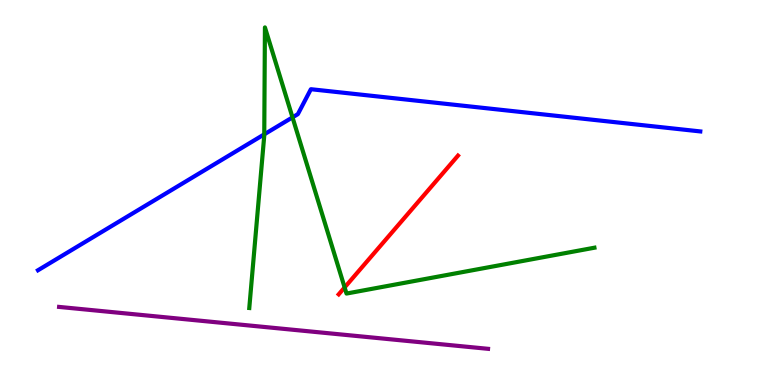[{'lines': ['blue', 'red'], 'intersections': []}, {'lines': ['green', 'red'], 'intersections': [{'x': 4.45, 'y': 2.53}]}, {'lines': ['purple', 'red'], 'intersections': []}, {'lines': ['blue', 'green'], 'intersections': [{'x': 3.41, 'y': 6.51}, {'x': 3.77, 'y': 6.95}]}, {'lines': ['blue', 'purple'], 'intersections': []}, {'lines': ['green', 'purple'], 'intersections': []}]